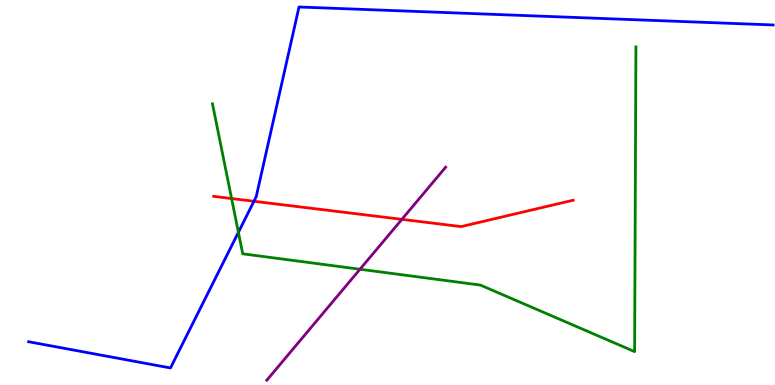[{'lines': ['blue', 'red'], 'intersections': [{'x': 3.28, 'y': 4.77}]}, {'lines': ['green', 'red'], 'intersections': [{'x': 2.99, 'y': 4.84}]}, {'lines': ['purple', 'red'], 'intersections': [{'x': 5.19, 'y': 4.3}]}, {'lines': ['blue', 'green'], 'intersections': [{'x': 3.08, 'y': 3.97}]}, {'lines': ['blue', 'purple'], 'intersections': []}, {'lines': ['green', 'purple'], 'intersections': [{'x': 4.64, 'y': 3.01}]}]